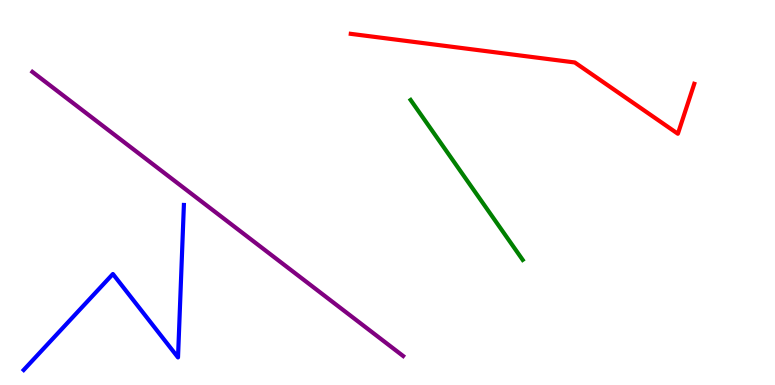[{'lines': ['blue', 'red'], 'intersections': []}, {'lines': ['green', 'red'], 'intersections': []}, {'lines': ['purple', 'red'], 'intersections': []}, {'lines': ['blue', 'green'], 'intersections': []}, {'lines': ['blue', 'purple'], 'intersections': []}, {'lines': ['green', 'purple'], 'intersections': []}]